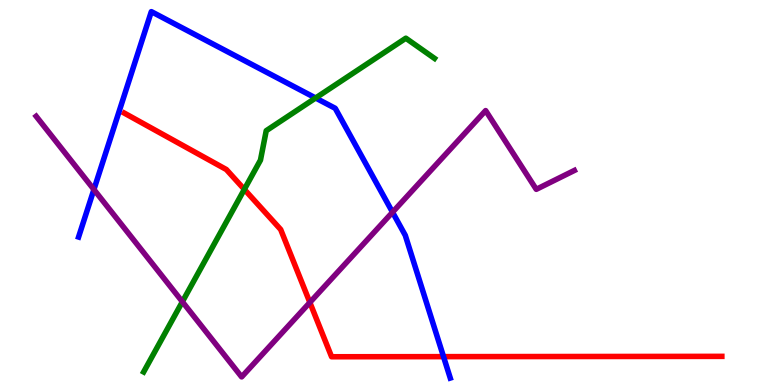[{'lines': ['blue', 'red'], 'intersections': [{'x': 5.72, 'y': 0.737}]}, {'lines': ['green', 'red'], 'intersections': [{'x': 3.15, 'y': 5.08}]}, {'lines': ['purple', 'red'], 'intersections': [{'x': 4.0, 'y': 2.14}]}, {'lines': ['blue', 'green'], 'intersections': [{'x': 4.07, 'y': 7.45}]}, {'lines': ['blue', 'purple'], 'intersections': [{'x': 1.21, 'y': 5.08}, {'x': 5.06, 'y': 4.49}]}, {'lines': ['green', 'purple'], 'intersections': [{'x': 2.35, 'y': 2.16}]}]